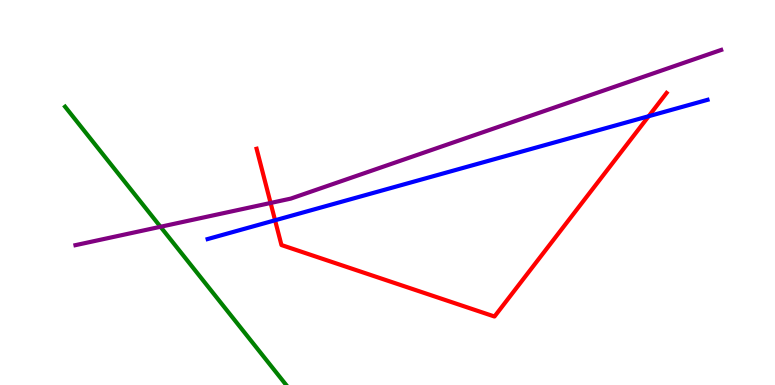[{'lines': ['blue', 'red'], 'intersections': [{'x': 3.55, 'y': 4.28}, {'x': 8.37, 'y': 6.98}]}, {'lines': ['green', 'red'], 'intersections': []}, {'lines': ['purple', 'red'], 'intersections': [{'x': 3.49, 'y': 4.73}]}, {'lines': ['blue', 'green'], 'intersections': []}, {'lines': ['blue', 'purple'], 'intersections': []}, {'lines': ['green', 'purple'], 'intersections': [{'x': 2.07, 'y': 4.11}]}]